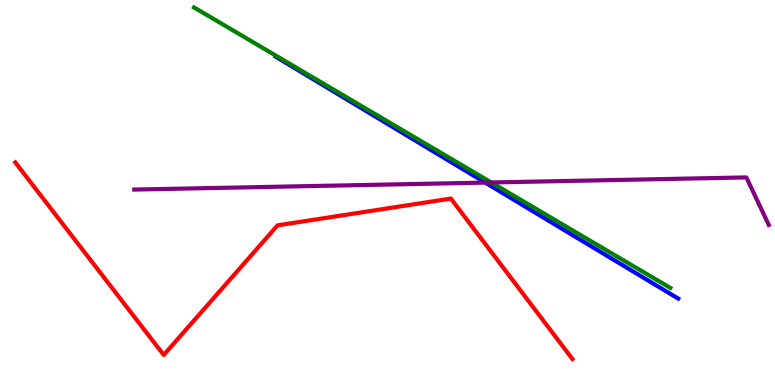[{'lines': ['blue', 'red'], 'intersections': []}, {'lines': ['green', 'red'], 'intersections': []}, {'lines': ['purple', 'red'], 'intersections': []}, {'lines': ['blue', 'green'], 'intersections': []}, {'lines': ['blue', 'purple'], 'intersections': [{'x': 6.26, 'y': 5.26}]}, {'lines': ['green', 'purple'], 'intersections': [{'x': 6.34, 'y': 5.26}]}]